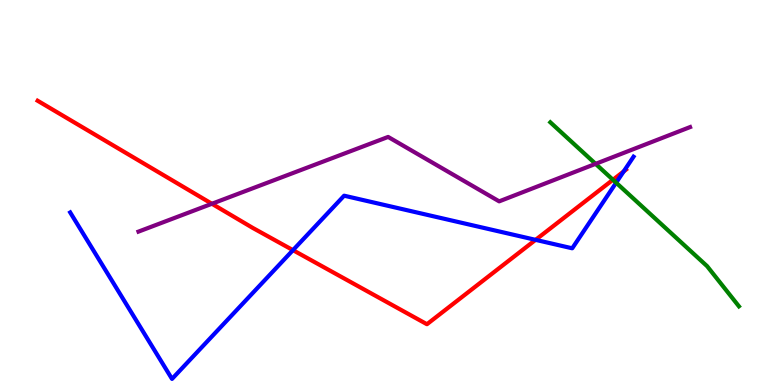[{'lines': ['blue', 'red'], 'intersections': [{'x': 3.78, 'y': 3.5}, {'x': 6.91, 'y': 3.77}, {'x': 8.05, 'y': 5.55}]}, {'lines': ['green', 'red'], 'intersections': [{'x': 7.91, 'y': 5.33}]}, {'lines': ['purple', 'red'], 'intersections': [{'x': 2.73, 'y': 4.71}]}, {'lines': ['blue', 'green'], 'intersections': [{'x': 7.95, 'y': 5.25}]}, {'lines': ['blue', 'purple'], 'intersections': []}, {'lines': ['green', 'purple'], 'intersections': [{'x': 7.69, 'y': 5.74}]}]